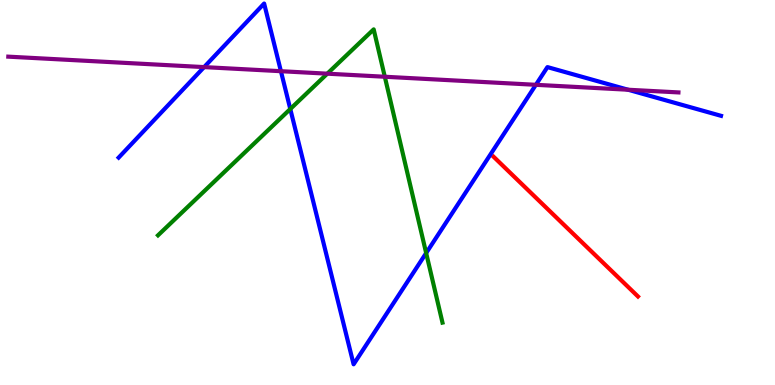[{'lines': ['blue', 'red'], 'intersections': []}, {'lines': ['green', 'red'], 'intersections': []}, {'lines': ['purple', 'red'], 'intersections': []}, {'lines': ['blue', 'green'], 'intersections': [{'x': 3.75, 'y': 7.17}, {'x': 5.5, 'y': 3.43}]}, {'lines': ['blue', 'purple'], 'intersections': [{'x': 2.63, 'y': 8.26}, {'x': 3.62, 'y': 8.15}, {'x': 6.91, 'y': 7.8}, {'x': 8.1, 'y': 7.67}]}, {'lines': ['green', 'purple'], 'intersections': [{'x': 4.22, 'y': 8.09}, {'x': 4.97, 'y': 8.01}]}]